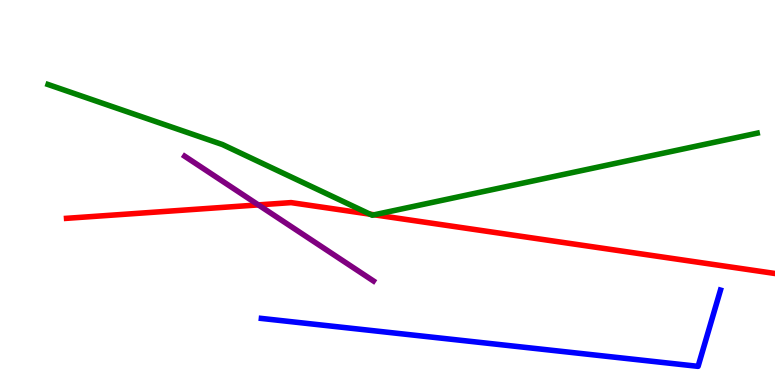[{'lines': ['blue', 'red'], 'intersections': []}, {'lines': ['green', 'red'], 'intersections': [{'x': 4.77, 'y': 4.44}, {'x': 4.83, 'y': 4.42}]}, {'lines': ['purple', 'red'], 'intersections': [{'x': 3.33, 'y': 4.68}]}, {'lines': ['blue', 'green'], 'intersections': []}, {'lines': ['blue', 'purple'], 'intersections': []}, {'lines': ['green', 'purple'], 'intersections': []}]